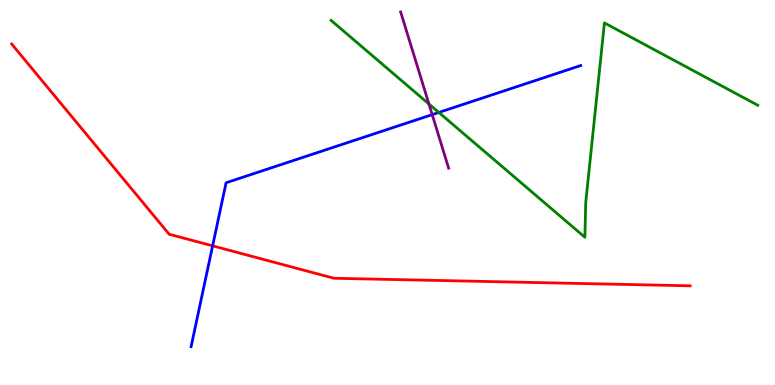[{'lines': ['blue', 'red'], 'intersections': [{'x': 2.74, 'y': 3.61}]}, {'lines': ['green', 'red'], 'intersections': []}, {'lines': ['purple', 'red'], 'intersections': []}, {'lines': ['blue', 'green'], 'intersections': [{'x': 5.66, 'y': 7.08}]}, {'lines': ['blue', 'purple'], 'intersections': [{'x': 5.58, 'y': 7.02}]}, {'lines': ['green', 'purple'], 'intersections': [{'x': 5.53, 'y': 7.3}]}]